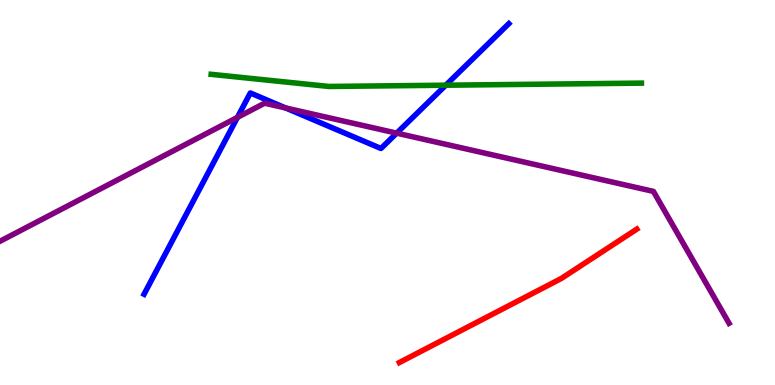[{'lines': ['blue', 'red'], 'intersections': []}, {'lines': ['green', 'red'], 'intersections': []}, {'lines': ['purple', 'red'], 'intersections': []}, {'lines': ['blue', 'green'], 'intersections': [{'x': 5.75, 'y': 7.79}]}, {'lines': ['blue', 'purple'], 'intersections': [{'x': 3.06, 'y': 6.95}, {'x': 3.68, 'y': 7.2}, {'x': 5.12, 'y': 6.54}]}, {'lines': ['green', 'purple'], 'intersections': []}]